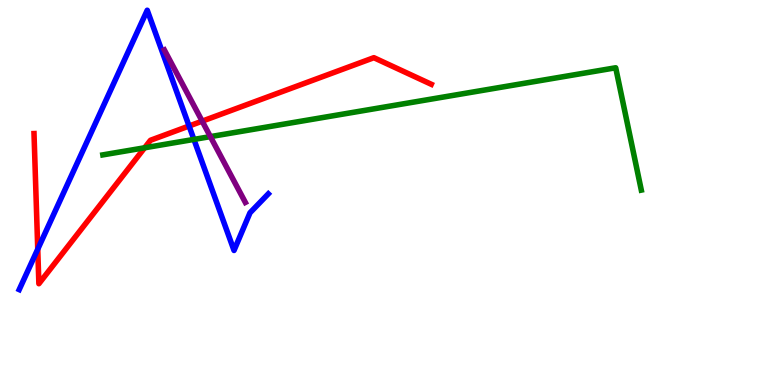[{'lines': ['blue', 'red'], 'intersections': [{'x': 0.487, 'y': 3.53}, {'x': 2.44, 'y': 6.73}]}, {'lines': ['green', 'red'], 'intersections': [{'x': 1.87, 'y': 6.16}]}, {'lines': ['purple', 'red'], 'intersections': [{'x': 2.61, 'y': 6.85}]}, {'lines': ['blue', 'green'], 'intersections': [{'x': 2.5, 'y': 6.38}]}, {'lines': ['blue', 'purple'], 'intersections': []}, {'lines': ['green', 'purple'], 'intersections': [{'x': 2.71, 'y': 6.45}]}]